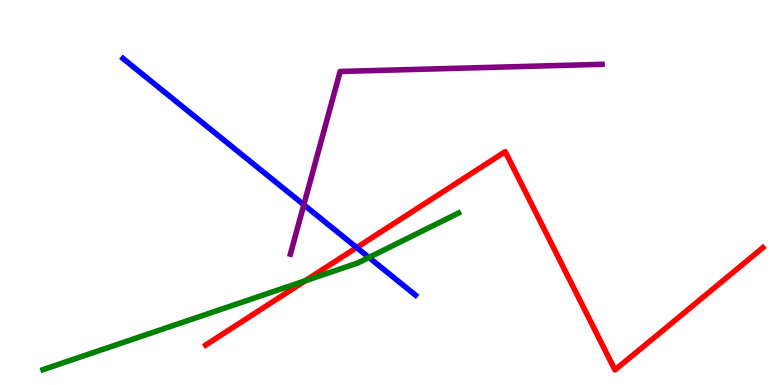[{'lines': ['blue', 'red'], 'intersections': [{'x': 4.6, 'y': 3.57}]}, {'lines': ['green', 'red'], 'intersections': [{'x': 3.94, 'y': 2.71}]}, {'lines': ['purple', 'red'], 'intersections': []}, {'lines': ['blue', 'green'], 'intersections': [{'x': 4.76, 'y': 3.31}]}, {'lines': ['blue', 'purple'], 'intersections': [{'x': 3.92, 'y': 4.68}]}, {'lines': ['green', 'purple'], 'intersections': []}]